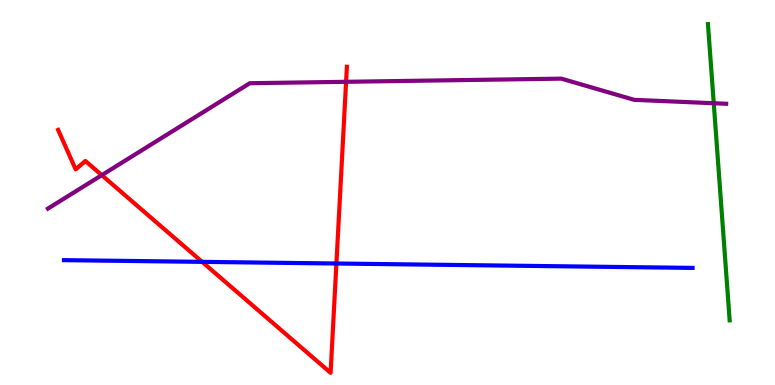[{'lines': ['blue', 'red'], 'intersections': [{'x': 2.61, 'y': 3.2}, {'x': 4.34, 'y': 3.16}]}, {'lines': ['green', 'red'], 'intersections': []}, {'lines': ['purple', 'red'], 'intersections': [{'x': 1.31, 'y': 5.45}, {'x': 4.47, 'y': 7.88}]}, {'lines': ['blue', 'green'], 'intersections': []}, {'lines': ['blue', 'purple'], 'intersections': []}, {'lines': ['green', 'purple'], 'intersections': [{'x': 9.21, 'y': 7.32}]}]